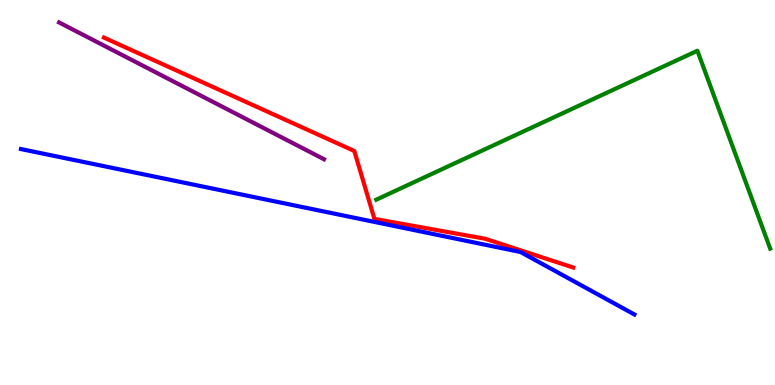[{'lines': ['blue', 'red'], 'intersections': []}, {'lines': ['green', 'red'], 'intersections': []}, {'lines': ['purple', 'red'], 'intersections': []}, {'lines': ['blue', 'green'], 'intersections': []}, {'lines': ['blue', 'purple'], 'intersections': []}, {'lines': ['green', 'purple'], 'intersections': []}]